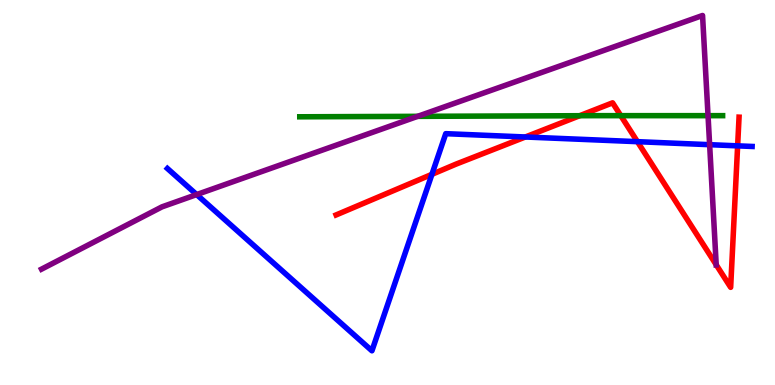[{'lines': ['blue', 'red'], 'intersections': [{'x': 5.57, 'y': 5.47}, {'x': 6.78, 'y': 6.44}, {'x': 8.23, 'y': 6.32}, {'x': 9.52, 'y': 6.21}]}, {'lines': ['green', 'red'], 'intersections': [{'x': 7.48, 'y': 6.99}, {'x': 8.01, 'y': 7.0}]}, {'lines': ['purple', 'red'], 'intersections': [{'x': 9.24, 'y': 3.12}]}, {'lines': ['blue', 'green'], 'intersections': []}, {'lines': ['blue', 'purple'], 'intersections': [{'x': 2.54, 'y': 4.95}, {'x': 9.16, 'y': 6.24}]}, {'lines': ['green', 'purple'], 'intersections': [{'x': 5.39, 'y': 6.98}, {'x': 9.14, 'y': 7.0}]}]